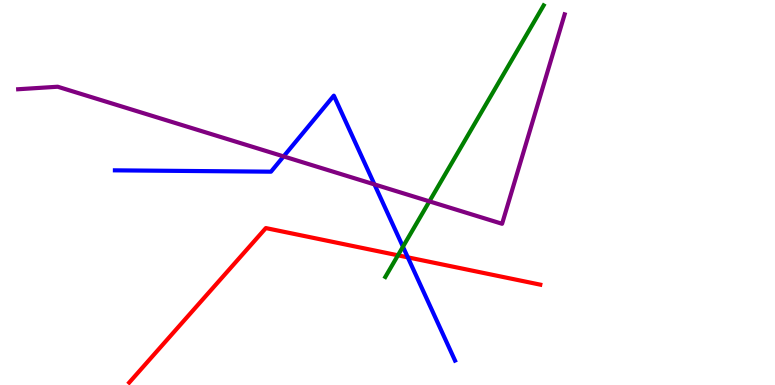[{'lines': ['blue', 'red'], 'intersections': [{'x': 5.26, 'y': 3.32}]}, {'lines': ['green', 'red'], 'intersections': [{'x': 5.13, 'y': 3.37}]}, {'lines': ['purple', 'red'], 'intersections': []}, {'lines': ['blue', 'green'], 'intersections': [{'x': 5.2, 'y': 3.59}]}, {'lines': ['blue', 'purple'], 'intersections': [{'x': 3.66, 'y': 5.94}, {'x': 4.83, 'y': 5.21}]}, {'lines': ['green', 'purple'], 'intersections': [{'x': 5.54, 'y': 4.77}]}]